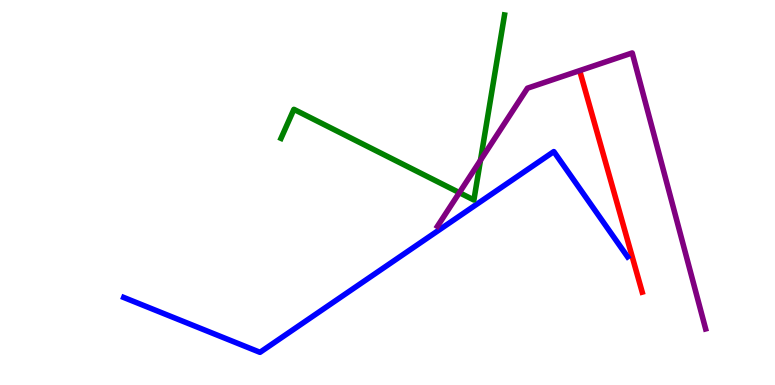[{'lines': ['blue', 'red'], 'intersections': []}, {'lines': ['green', 'red'], 'intersections': []}, {'lines': ['purple', 'red'], 'intersections': []}, {'lines': ['blue', 'green'], 'intersections': []}, {'lines': ['blue', 'purple'], 'intersections': []}, {'lines': ['green', 'purple'], 'intersections': [{'x': 5.93, 'y': 5.0}, {'x': 6.2, 'y': 5.84}]}]